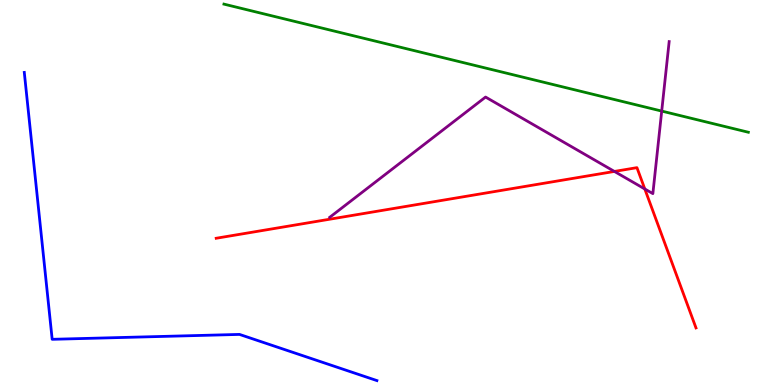[{'lines': ['blue', 'red'], 'intersections': []}, {'lines': ['green', 'red'], 'intersections': []}, {'lines': ['purple', 'red'], 'intersections': [{'x': 7.93, 'y': 5.55}, {'x': 8.32, 'y': 5.09}]}, {'lines': ['blue', 'green'], 'intersections': []}, {'lines': ['blue', 'purple'], 'intersections': []}, {'lines': ['green', 'purple'], 'intersections': [{'x': 8.54, 'y': 7.11}]}]